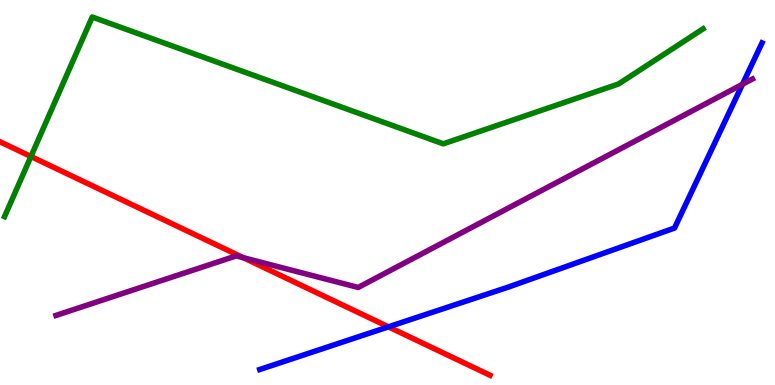[{'lines': ['blue', 'red'], 'intersections': [{'x': 5.01, 'y': 1.51}]}, {'lines': ['green', 'red'], 'intersections': [{'x': 0.399, 'y': 5.93}]}, {'lines': ['purple', 'red'], 'intersections': [{'x': 3.14, 'y': 3.31}]}, {'lines': ['blue', 'green'], 'intersections': []}, {'lines': ['blue', 'purple'], 'intersections': [{'x': 9.58, 'y': 7.81}]}, {'lines': ['green', 'purple'], 'intersections': []}]